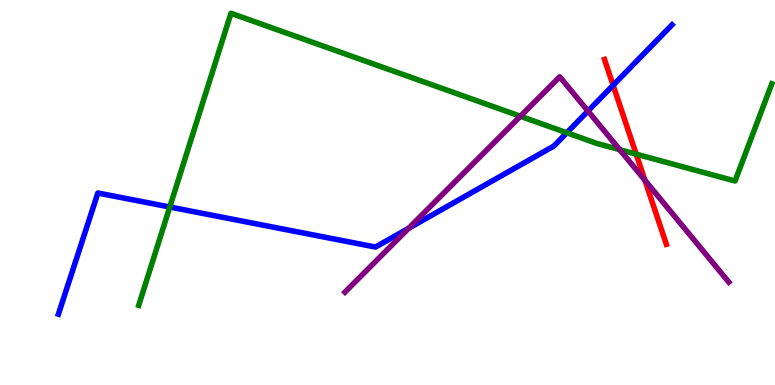[{'lines': ['blue', 'red'], 'intersections': [{'x': 7.91, 'y': 7.79}]}, {'lines': ['green', 'red'], 'intersections': [{'x': 8.21, 'y': 6.0}]}, {'lines': ['purple', 'red'], 'intersections': [{'x': 8.32, 'y': 5.32}]}, {'lines': ['blue', 'green'], 'intersections': [{'x': 2.19, 'y': 4.62}, {'x': 7.31, 'y': 6.55}]}, {'lines': ['blue', 'purple'], 'intersections': [{'x': 5.27, 'y': 4.07}, {'x': 7.59, 'y': 7.12}]}, {'lines': ['green', 'purple'], 'intersections': [{'x': 6.71, 'y': 6.98}, {'x': 8.0, 'y': 6.11}]}]